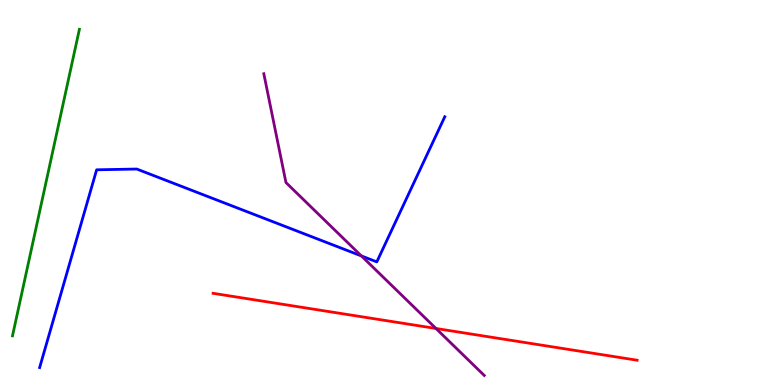[{'lines': ['blue', 'red'], 'intersections': []}, {'lines': ['green', 'red'], 'intersections': []}, {'lines': ['purple', 'red'], 'intersections': [{'x': 5.63, 'y': 1.47}]}, {'lines': ['blue', 'green'], 'intersections': []}, {'lines': ['blue', 'purple'], 'intersections': [{'x': 4.66, 'y': 3.35}]}, {'lines': ['green', 'purple'], 'intersections': []}]